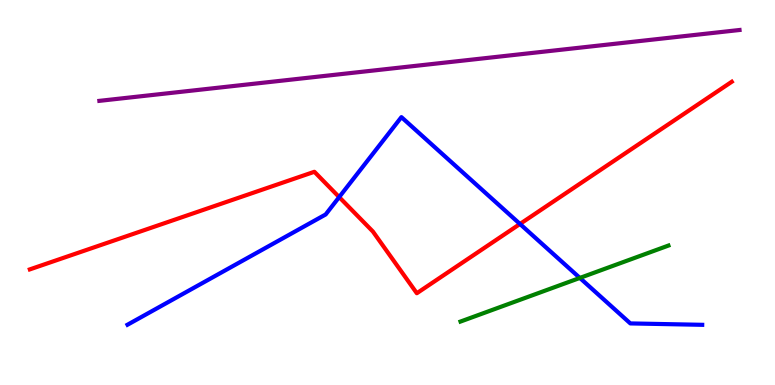[{'lines': ['blue', 'red'], 'intersections': [{'x': 4.38, 'y': 4.88}, {'x': 6.71, 'y': 4.18}]}, {'lines': ['green', 'red'], 'intersections': []}, {'lines': ['purple', 'red'], 'intersections': []}, {'lines': ['blue', 'green'], 'intersections': [{'x': 7.48, 'y': 2.78}]}, {'lines': ['blue', 'purple'], 'intersections': []}, {'lines': ['green', 'purple'], 'intersections': []}]